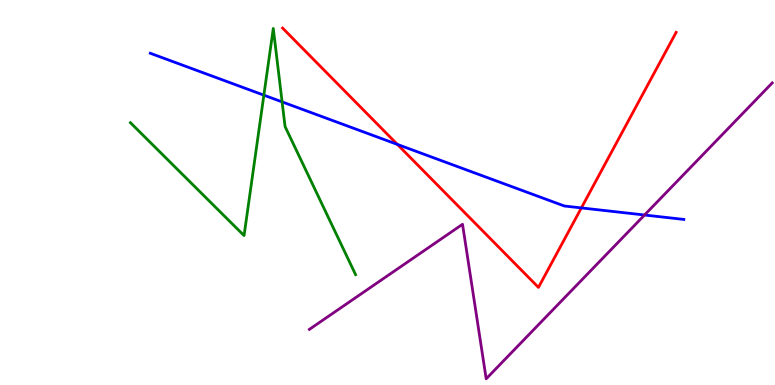[{'lines': ['blue', 'red'], 'intersections': [{'x': 5.13, 'y': 6.25}, {'x': 7.5, 'y': 4.6}]}, {'lines': ['green', 'red'], 'intersections': []}, {'lines': ['purple', 'red'], 'intersections': []}, {'lines': ['blue', 'green'], 'intersections': [{'x': 3.4, 'y': 7.53}, {'x': 3.64, 'y': 7.35}]}, {'lines': ['blue', 'purple'], 'intersections': [{'x': 8.32, 'y': 4.42}]}, {'lines': ['green', 'purple'], 'intersections': []}]